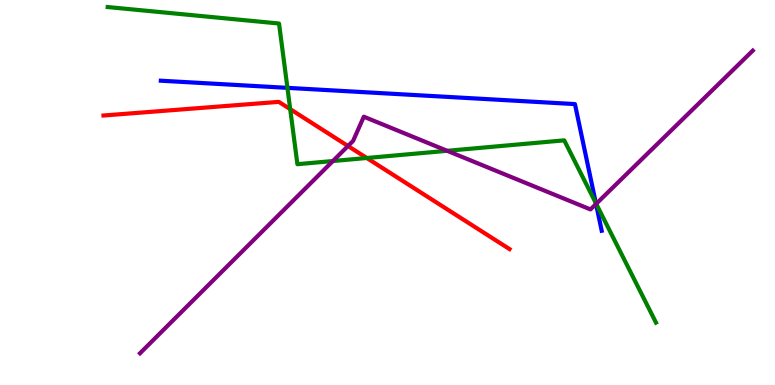[{'lines': ['blue', 'red'], 'intersections': []}, {'lines': ['green', 'red'], 'intersections': [{'x': 3.74, 'y': 7.17}, {'x': 4.73, 'y': 5.9}]}, {'lines': ['purple', 'red'], 'intersections': [{'x': 4.49, 'y': 6.21}]}, {'lines': ['blue', 'green'], 'intersections': [{'x': 3.71, 'y': 7.72}, {'x': 7.69, 'y': 4.72}]}, {'lines': ['blue', 'purple'], 'intersections': [{'x': 7.69, 'y': 4.7}]}, {'lines': ['green', 'purple'], 'intersections': [{'x': 4.3, 'y': 5.82}, {'x': 5.77, 'y': 6.08}, {'x': 7.69, 'y': 4.71}]}]